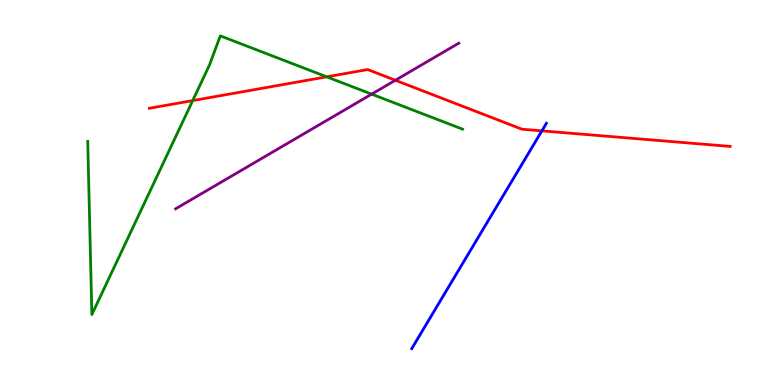[{'lines': ['blue', 'red'], 'intersections': [{'x': 6.99, 'y': 6.6}]}, {'lines': ['green', 'red'], 'intersections': [{'x': 2.49, 'y': 7.39}, {'x': 4.22, 'y': 8.0}]}, {'lines': ['purple', 'red'], 'intersections': [{'x': 5.1, 'y': 7.92}]}, {'lines': ['blue', 'green'], 'intersections': []}, {'lines': ['blue', 'purple'], 'intersections': []}, {'lines': ['green', 'purple'], 'intersections': [{'x': 4.8, 'y': 7.55}]}]